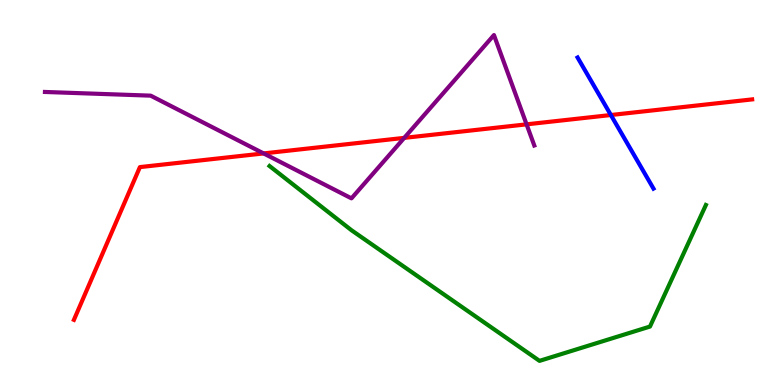[{'lines': ['blue', 'red'], 'intersections': [{'x': 7.88, 'y': 7.01}]}, {'lines': ['green', 'red'], 'intersections': []}, {'lines': ['purple', 'red'], 'intersections': [{'x': 3.4, 'y': 6.01}, {'x': 5.22, 'y': 6.42}, {'x': 6.79, 'y': 6.77}]}, {'lines': ['blue', 'green'], 'intersections': []}, {'lines': ['blue', 'purple'], 'intersections': []}, {'lines': ['green', 'purple'], 'intersections': []}]